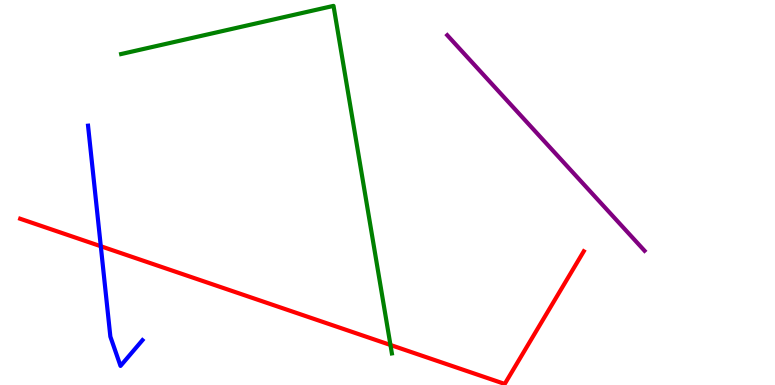[{'lines': ['blue', 'red'], 'intersections': [{'x': 1.3, 'y': 3.6}]}, {'lines': ['green', 'red'], 'intersections': [{'x': 5.04, 'y': 1.04}]}, {'lines': ['purple', 'red'], 'intersections': []}, {'lines': ['blue', 'green'], 'intersections': []}, {'lines': ['blue', 'purple'], 'intersections': []}, {'lines': ['green', 'purple'], 'intersections': []}]